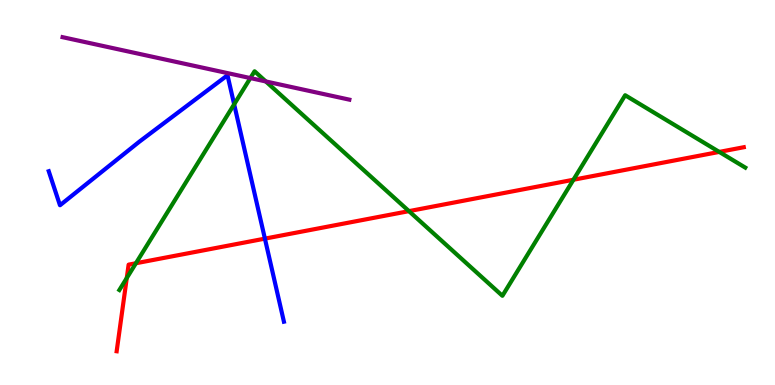[{'lines': ['blue', 'red'], 'intersections': [{'x': 3.42, 'y': 3.8}]}, {'lines': ['green', 'red'], 'intersections': [{'x': 1.64, 'y': 2.78}, {'x': 1.75, 'y': 3.16}, {'x': 5.28, 'y': 4.52}, {'x': 7.4, 'y': 5.33}, {'x': 9.28, 'y': 6.05}]}, {'lines': ['purple', 'red'], 'intersections': []}, {'lines': ['blue', 'green'], 'intersections': [{'x': 3.02, 'y': 7.29}]}, {'lines': ['blue', 'purple'], 'intersections': []}, {'lines': ['green', 'purple'], 'intersections': [{'x': 3.23, 'y': 7.97}, {'x': 3.43, 'y': 7.88}]}]